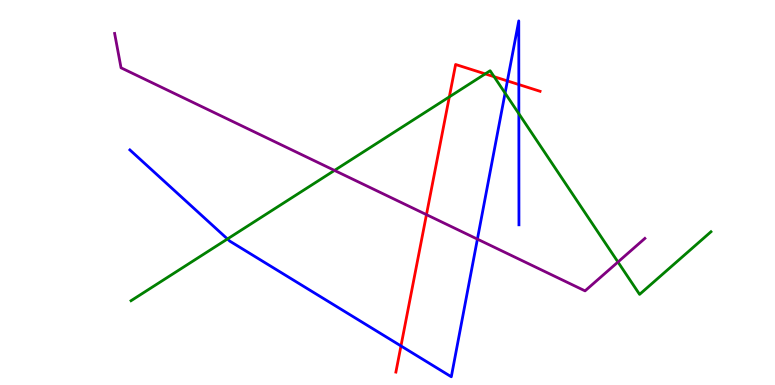[{'lines': ['blue', 'red'], 'intersections': [{'x': 5.17, 'y': 1.01}, {'x': 6.55, 'y': 7.9}, {'x': 6.69, 'y': 7.8}]}, {'lines': ['green', 'red'], 'intersections': [{'x': 5.8, 'y': 7.48}, {'x': 6.26, 'y': 8.08}, {'x': 6.38, 'y': 8.01}]}, {'lines': ['purple', 'red'], 'intersections': [{'x': 5.5, 'y': 4.42}]}, {'lines': ['blue', 'green'], 'intersections': [{'x': 2.93, 'y': 3.79}, {'x': 6.52, 'y': 7.58}, {'x': 6.69, 'y': 7.05}]}, {'lines': ['blue', 'purple'], 'intersections': [{'x': 6.16, 'y': 3.79}]}, {'lines': ['green', 'purple'], 'intersections': [{'x': 4.32, 'y': 5.57}, {'x': 7.97, 'y': 3.19}]}]